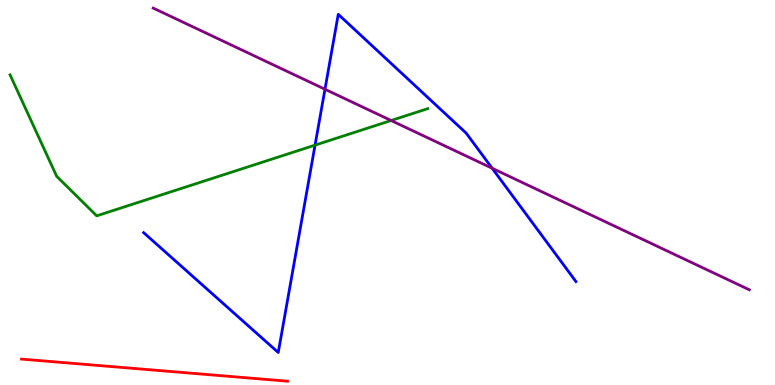[{'lines': ['blue', 'red'], 'intersections': []}, {'lines': ['green', 'red'], 'intersections': []}, {'lines': ['purple', 'red'], 'intersections': []}, {'lines': ['blue', 'green'], 'intersections': [{'x': 4.07, 'y': 6.23}]}, {'lines': ['blue', 'purple'], 'intersections': [{'x': 4.19, 'y': 7.68}, {'x': 6.35, 'y': 5.63}]}, {'lines': ['green', 'purple'], 'intersections': [{'x': 5.05, 'y': 6.87}]}]